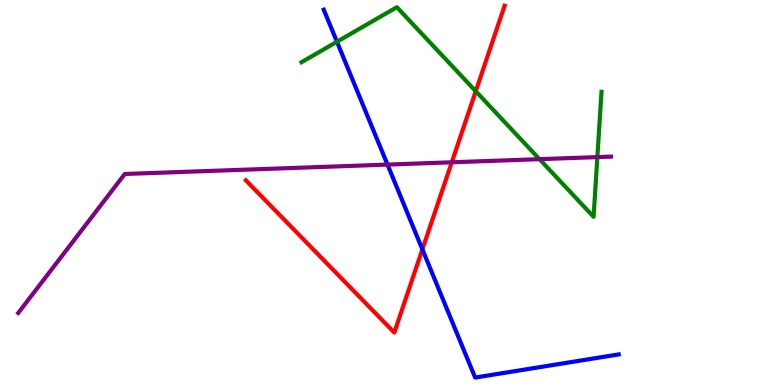[{'lines': ['blue', 'red'], 'intersections': [{'x': 5.45, 'y': 3.52}]}, {'lines': ['green', 'red'], 'intersections': [{'x': 6.14, 'y': 7.63}]}, {'lines': ['purple', 'red'], 'intersections': [{'x': 5.83, 'y': 5.78}]}, {'lines': ['blue', 'green'], 'intersections': [{'x': 4.35, 'y': 8.92}]}, {'lines': ['blue', 'purple'], 'intersections': [{'x': 5.0, 'y': 5.72}]}, {'lines': ['green', 'purple'], 'intersections': [{'x': 6.96, 'y': 5.87}, {'x': 7.71, 'y': 5.92}]}]